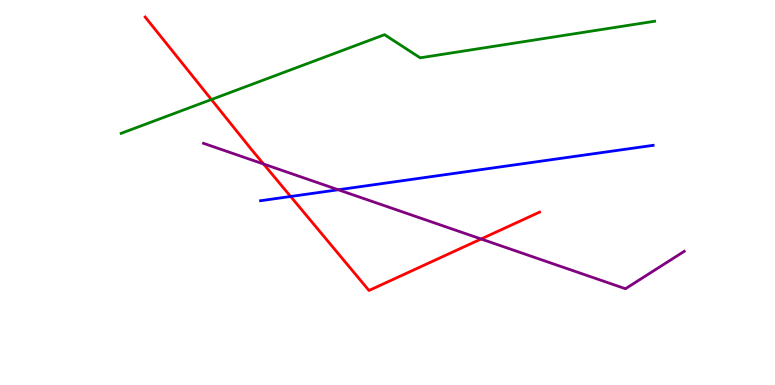[{'lines': ['blue', 'red'], 'intersections': [{'x': 3.75, 'y': 4.9}]}, {'lines': ['green', 'red'], 'intersections': [{'x': 2.73, 'y': 7.41}]}, {'lines': ['purple', 'red'], 'intersections': [{'x': 3.4, 'y': 5.74}, {'x': 6.21, 'y': 3.79}]}, {'lines': ['blue', 'green'], 'intersections': []}, {'lines': ['blue', 'purple'], 'intersections': [{'x': 4.36, 'y': 5.07}]}, {'lines': ['green', 'purple'], 'intersections': []}]